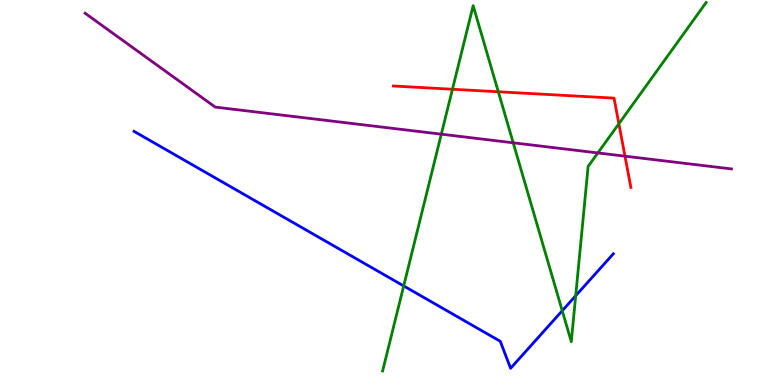[{'lines': ['blue', 'red'], 'intersections': []}, {'lines': ['green', 'red'], 'intersections': [{'x': 5.84, 'y': 7.68}, {'x': 6.43, 'y': 7.62}, {'x': 7.99, 'y': 6.79}]}, {'lines': ['purple', 'red'], 'intersections': [{'x': 8.06, 'y': 5.94}]}, {'lines': ['blue', 'green'], 'intersections': [{'x': 5.21, 'y': 2.57}, {'x': 7.25, 'y': 1.93}, {'x': 7.43, 'y': 2.32}]}, {'lines': ['blue', 'purple'], 'intersections': []}, {'lines': ['green', 'purple'], 'intersections': [{'x': 5.69, 'y': 6.51}, {'x': 6.62, 'y': 6.29}, {'x': 7.71, 'y': 6.03}]}]